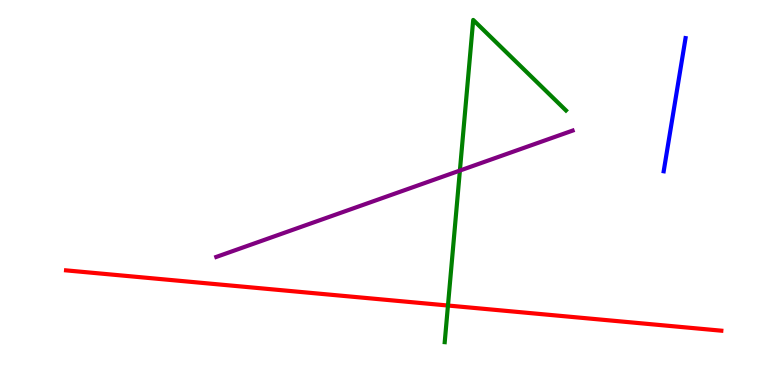[{'lines': ['blue', 'red'], 'intersections': []}, {'lines': ['green', 'red'], 'intersections': [{'x': 5.78, 'y': 2.06}]}, {'lines': ['purple', 'red'], 'intersections': []}, {'lines': ['blue', 'green'], 'intersections': []}, {'lines': ['blue', 'purple'], 'intersections': []}, {'lines': ['green', 'purple'], 'intersections': [{'x': 5.93, 'y': 5.57}]}]